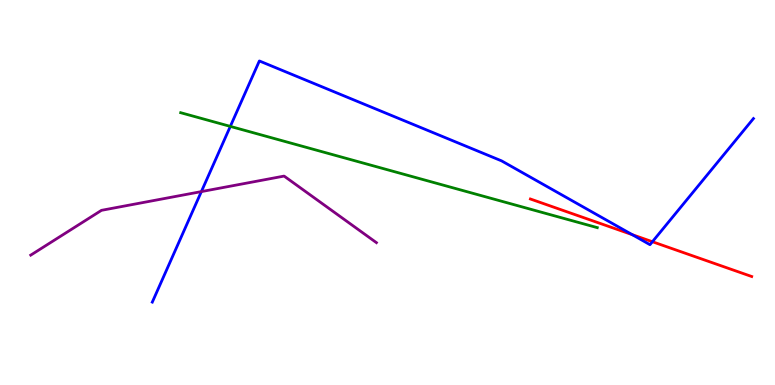[{'lines': ['blue', 'red'], 'intersections': [{'x': 8.16, 'y': 3.91}, {'x': 8.42, 'y': 3.72}]}, {'lines': ['green', 'red'], 'intersections': []}, {'lines': ['purple', 'red'], 'intersections': []}, {'lines': ['blue', 'green'], 'intersections': [{'x': 2.97, 'y': 6.72}]}, {'lines': ['blue', 'purple'], 'intersections': [{'x': 2.6, 'y': 5.02}]}, {'lines': ['green', 'purple'], 'intersections': []}]